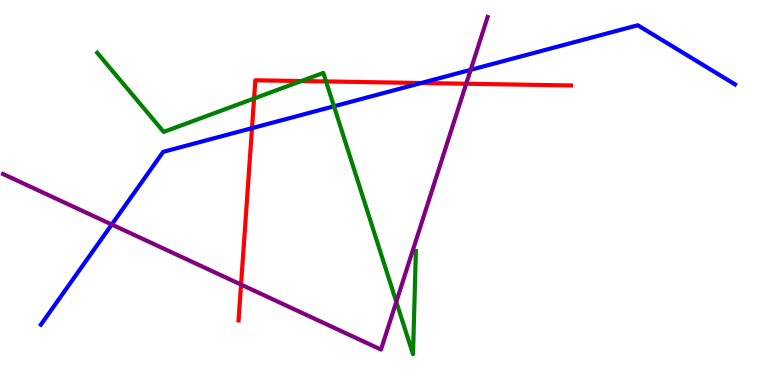[{'lines': ['blue', 'red'], 'intersections': [{'x': 3.25, 'y': 6.67}, {'x': 5.44, 'y': 7.84}]}, {'lines': ['green', 'red'], 'intersections': [{'x': 3.28, 'y': 7.44}, {'x': 3.89, 'y': 7.9}, {'x': 4.21, 'y': 7.88}]}, {'lines': ['purple', 'red'], 'intersections': [{'x': 3.11, 'y': 2.61}, {'x': 6.02, 'y': 7.82}]}, {'lines': ['blue', 'green'], 'intersections': [{'x': 4.31, 'y': 7.24}]}, {'lines': ['blue', 'purple'], 'intersections': [{'x': 1.44, 'y': 4.17}, {'x': 6.07, 'y': 8.19}]}, {'lines': ['green', 'purple'], 'intersections': [{'x': 5.11, 'y': 2.16}]}]